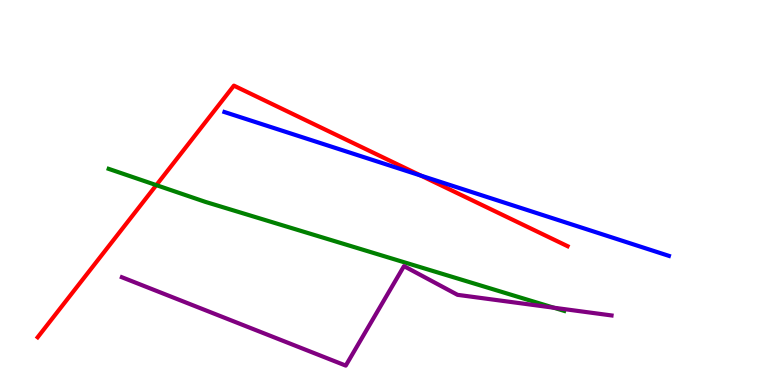[{'lines': ['blue', 'red'], 'intersections': [{'x': 5.43, 'y': 5.44}]}, {'lines': ['green', 'red'], 'intersections': [{'x': 2.02, 'y': 5.19}]}, {'lines': ['purple', 'red'], 'intersections': []}, {'lines': ['blue', 'green'], 'intersections': []}, {'lines': ['blue', 'purple'], 'intersections': []}, {'lines': ['green', 'purple'], 'intersections': [{'x': 7.15, 'y': 2.01}]}]